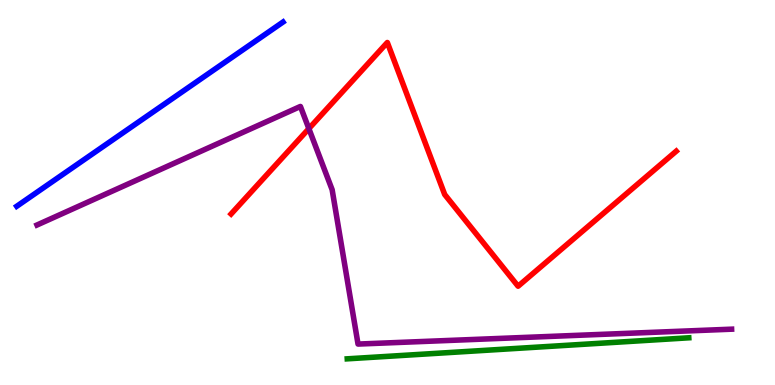[{'lines': ['blue', 'red'], 'intersections': []}, {'lines': ['green', 'red'], 'intersections': []}, {'lines': ['purple', 'red'], 'intersections': [{'x': 3.99, 'y': 6.66}]}, {'lines': ['blue', 'green'], 'intersections': []}, {'lines': ['blue', 'purple'], 'intersections': []}, {'lines': ['green', 'purple'], 'intersections': []}]